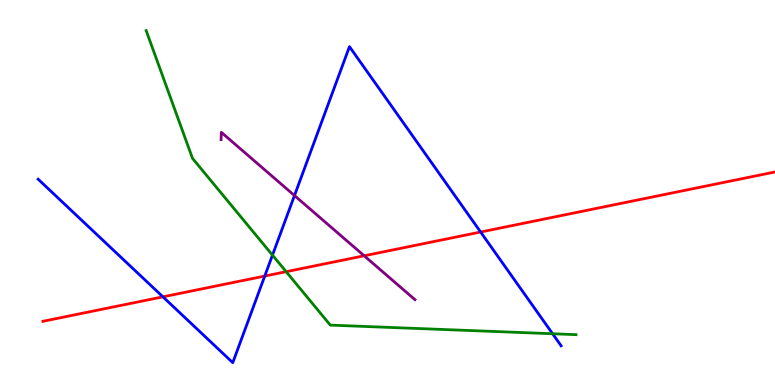[{'lines': ['blue', 'red'], 'intersections': [{'x': 2.1, 'y': 2.29}, {'x': 3.42, 'y': 2.83}, {'x': 6.2, 'y': 3.97}]}, {'lines': ['green', 'red'], 'intersections': [{'x': 3.69, 'y': 2.94}]}, {'lines': ['purple', 'red'], 'intersections': [{'x': 4.7, 'y': 3.36}]}, {'lines': ['blue', 'green'], 'intersections': [{'x': 3.52, 'y': 3.37}, {'x': 7.13, 'y': 1.33}]}, {'lines': ['blue', 'purple'], 'intersections': [{'x': 3.8, 'y': 4.92}]}, {'lines': ['green', 'purple'], 'intersections': []}]